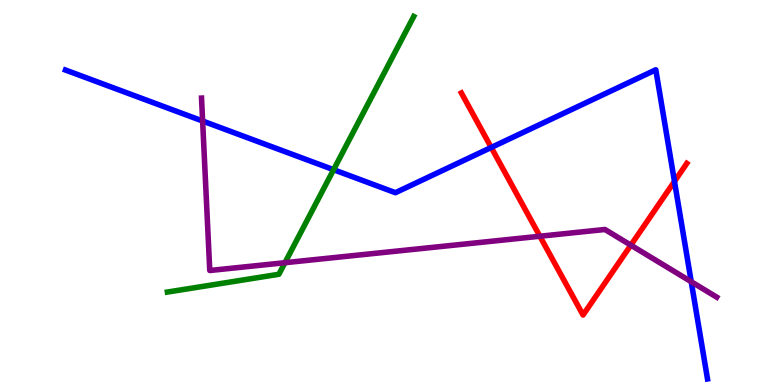[{'lines': ['blue', 'red'], 'intersections': [{'x': 6.34, 'y': 6.17}, {'x': 8.7, 'y': 5.29}]}, {'lines': ['green', 'red'], 'intersections': []}, {'lines': ['purple', 'red'], 'intersections': [{'x': 6.97, 'y': 3.86}, {'x': 8.14, 'y': 3.63}]}, {'lines': ['blue', 'green'], 'intersections': [{'x': 4.3, 'y': 5.59}]}, {'lines': ['blue', 'purple'], 'intersections': [{'x': 2.61, 'y': 6.86}, {'x': 8.92, 'y': 2.68}]}, {'lines': ['green', 'purple'], 'intersections': [{'x': 3.68, 'y': 3.18}]}]